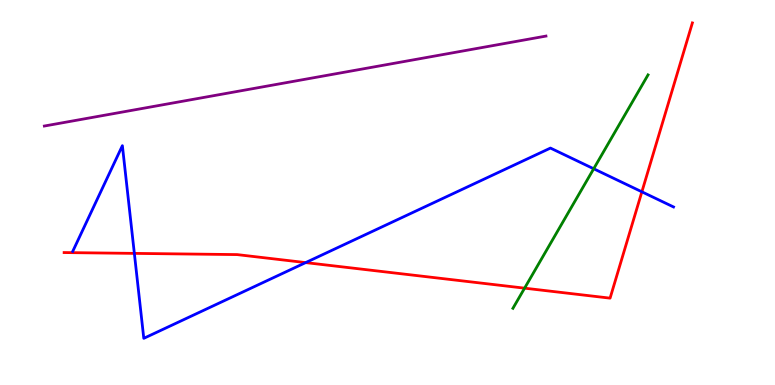[{'lines': ['blue', 'red'], 'intersections': [{'x': 1.73, 'y': 3.42}, {'x': 3.94, 'y': 3.18}, {'x': 8.28, 'y': 5.02}]}, {'lines': ['green', 'red'], 'intersections': [{'x': 6.77, 'y': 2.52}]}, {'lines': ['purple', 'red'], 'intersections': []}, {'lines': ['blue', 'green'], 'intersections': [{'x': 7.66, 'y': 5.62}]}, {'lines': ['blue', 'purple'], 'intersections': []}, {'lines': ['green', 'purple'], 'intersections': []}]